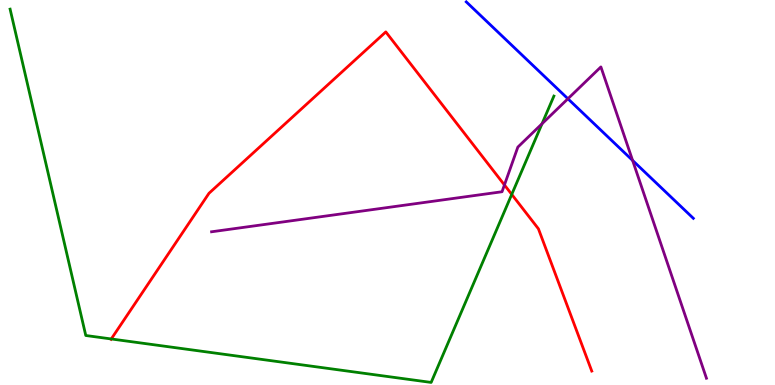[{'lines': ['blue', 'red'], 'intersections': []}, {'lines': ['green', 'red'], 'intersections': [{'x': 1.44, 'y': 1.2}, {'x': 6.6, 'y': 4.95}]}, {'lines': ['purple', 'red'], 'intersections': [{'x': 6.51, 'y': 5.2}]}, {'lines': ['blue', 'green'], 'intersections': []}, {'lines': ['blue', 'purple'], 'intersections': [{'x': 7.33, 'y': 7.43}, {'x': 8.16, 'y': 5.83}]}, {'lines': ['green', 'purple'], 'intersections': [{'x': 6.99, 'y': 6.79}]}]